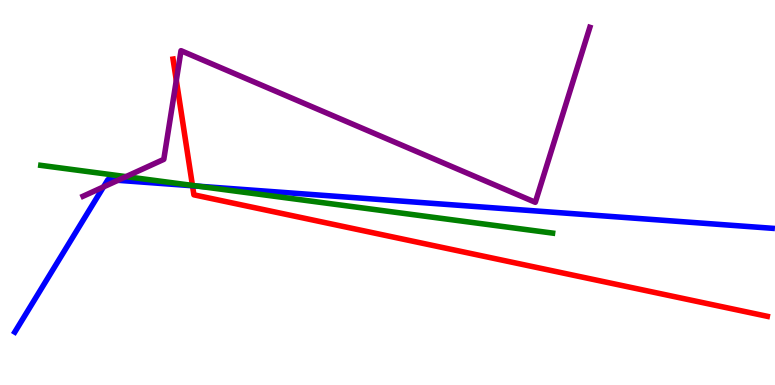[{'lines': ['blue', 'red'], 'intersections': [{'x': 2.48, 'y': 5.17}]}, {'lines': ['green', 'red'], 'intersections': [{'x': 2.48, 'y': 5.18}]}, {'lines': ['purple', 'red'], 'intersections': [{'x': 2.27, 'y': 7.91}]}, {'lines': ['blue', 'green'], 'intersections': [{'x': 2.56, 'y': 5.16}]}, {'lines': ['blue', 'purple'], 'intersections': [{'x': 1.34, 'y': 5.15}, {'x': 1.52, 'y': 5.32}]}, {'lines': ['green', 'purple'], 'intersections': [{'x': 1.63, 'y': 5.41}]}]